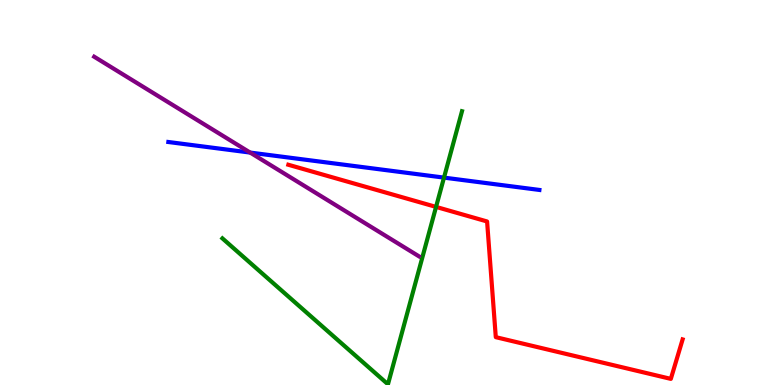[{'lines': ['blue', 'red'], 'intersections': []}, {'lines': ['green', 'red'], 'intersections': [{'x': 5.63, 'y': 4.63}]}, {'lines': ['purple', 'red'], 'intersections': []}, {'lines': ['blue', 'green'], 'intersections': [{'x': 5.73, 'y': 5.39}]}, {'lines': ['blue', 'purple'], 'intersections': [{'x': 3.23, 'y': 6.04}]}, {'lines': ['green', 'purple'], 'intersections': []}]